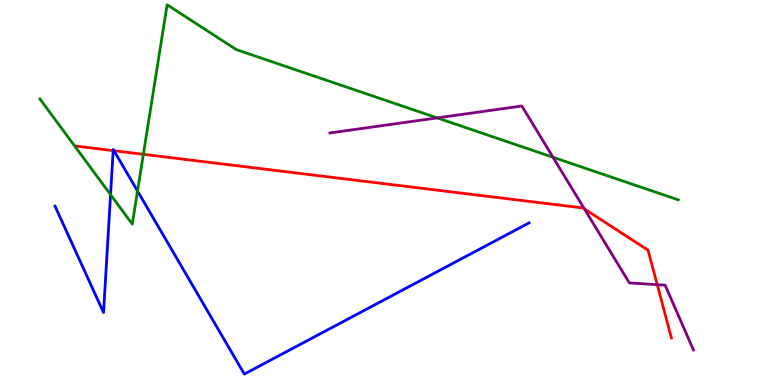[{'lines': ['blue', 'red'], 'intersections': [{'x': 1.46, 'y': 6.09}, {'x': 1.47, 'y': 6.08}]}, {'lines': ['green', 'red'], 'intersections': [{'x': 1.85, 'y': 5.99}]}, {'lines': ['purple', 'red'], 'intersections': [{'x': 7.54, 'y': 4.57}, {'x': 8.48, 'y': 2.61}]}, {'lines': ['blue', 'green'], 'intersections': [{'x': 1.43, 'y': 4.94}, {'x': 1.77, 'y': 5.04}]}, {'lines': ['blue', 'purple'], 'intersections': []}, {'lines': ['green', 'purple'], 'intersections': [{'x': 5.64, 'y': 6.94}, {'x': 7.14, 'y': 5.92}]}]